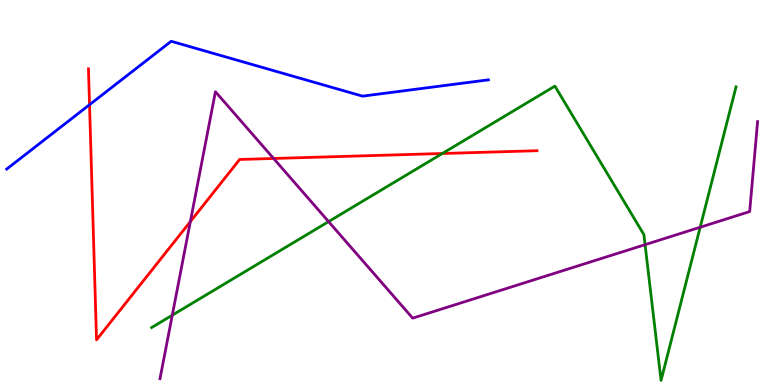[{'lines': ['blue', 'red'], 'intersections': [{'x': 1.16, 'y': 7.28}]}, {'lines': ['green', 'red'], 'intersections': [{'x': 5.71, 'y': 6.01}]}, {'lines': ['purple', 'red'], 'intersections': [{'x': 2.46, 'y': 4.24}, {'x': 3.53, 'y': 5.88}]}, {'lines': ['blue', 'green'], 'intersections': []}, {'lines': ['blue', 'purple'], 'intersections': []}, {'lines': ['green', 'purple'], 'intersections': [{'x': 2.22, 'y': 1.81}, {'x': 4.24, 'y': 4.24}, {'x': 8.32, 'y': 3.64}, {'x': 9.03, 'y': 4.1}]}]